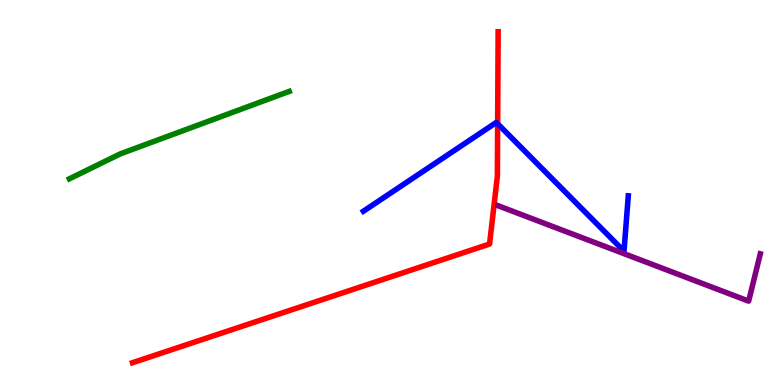[{'lines': ['blue', 'red'], 'intersections': [{'x': 6.42, 'y': 6.78}]}, {'lines': ['green', 'red'], 'intersections': []}, {'lines': ['purple', 'red'], 'intersections': []}, {'lines': ['blue', 'green'], 'intersections': []}, {'lines': ['blue', 'purple'], 'intersections': []}, {'lines': ['green', 'purple'], 'intersections': []}]